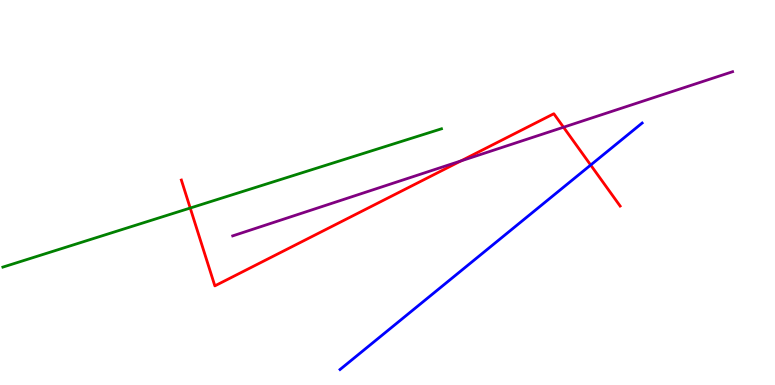[{'lines': ['blue', 'red'], 'intersections': [{'x': 7.62, 'y': 5.71}]}, {'lines': ['green', 'red'], 'intersections': [{'x': 2.45, 'y': 4.6}]}, {'lines': ['purple', 'red'], 'intersections': [{'x': 5.95, 'y': 5.82}, {'x': 7.27, 'y': 6.7}]}, {'lines': ['blue', 'green'], 'intersections': []}, {'lines': ['blue', 'purple'], 'intersections': []}, {'lines': ['green', 'purple'], 'intersections': []}]